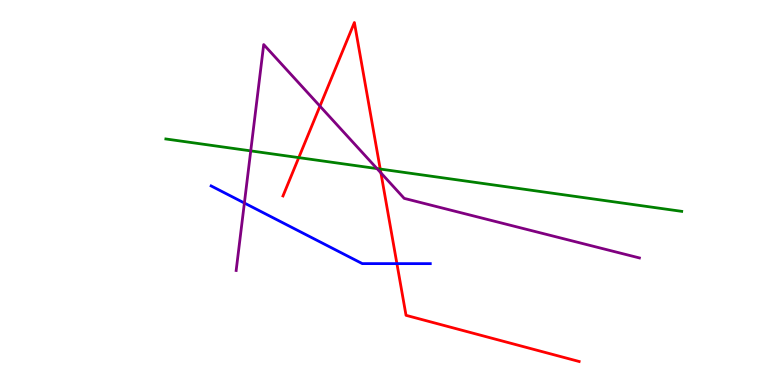[{'lines': ['blue', 'red'], 'intersections': [{'x': 5.12, 'y': 3.15}]}, {'lines': ['green', 'red'], 'intersections': [{'x': 3.86, 'y': 5.91}, {'x': 4.91, 'y': 5.61}]}, {'lines': ['purple', 'red'], 'intersections': [{'x': 4.13, 'y': 7.24}, {'x': 4.91, 'y': 5.51}]}, {'lines': ['blue', 'green'], 'intersections': []}, {'lines': ['blue', 'purple'], 'intersections': [{'x': 3.15, 'y': 4.73}]}, {'lines': ['green', 'purple'], 'intersections': [{'x': 3.24, 'y': 6.08}, {'x': 4.86, 'y': 5.62}]}]